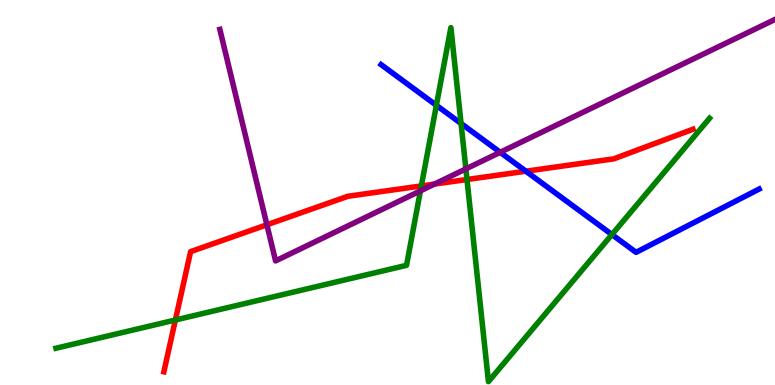[{'lines': ['blue', 'red'], 'intersections': [{'x': 6.79, 'y': 5.55}]}, {'lines': ['green', 'red'], 'intersections': [{'x': 2.26, 'y': 1.69}, {'x': 5.44, 'y': 5.17}, {'x': 6.03, 'y': 5.34}]}, {'lines': ['purple', 'red'], 'intersections': [{'x': 3.44, 'y': 4.16}, {'x': 5.61, 'y': 5.22}]}, {'lines': ['blue', 'green'], 'intersections': [{'x': 5.63, 'y': 7.26}, {'x': 5.95, 'y': 6.79}, {'x': 7.9, 'y': 3.91}]}, {'lines': ['blue', 'purple'], 'intersections': [{'x': 6.45, 'y': 6.04}]}, {'lines': ['green', 'purple'], 'intersections': [{'x': 5.42, 'y': 5.04}, {'x': 6.01, 'y': 5.61}]}]